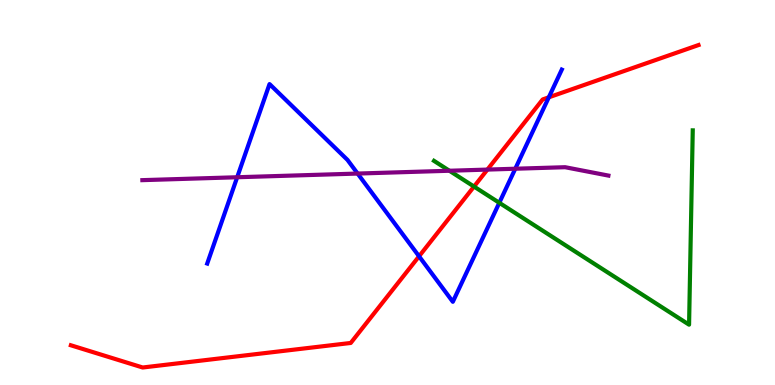[{'lines': ['blue', 'red'], 'intersections': [{'x': 5.41, 'y': 3.34}, {'x': 7.08, 'y': 7.47}]}, {'lines': ['green', 'red'], 'intersections': [{'x': 6.12, 'y': 5.15}]}, {'lines': ['purple', 'red'], 'intersections': [{'x': 6.29, 'y': 5.6}]}, {'lines': ['blue', 'green'], 'intersections': [{'x': 6.44, 'y': 4.73}]}, {'lines': ['blue', 'purple'], 'intersections': [{'x': 3.06, 'y': 5.4}, {'x': 4.61, 'y': 5.49}, {'x': 6.65, 'y': 5.62}]}, {'lines': ['green', 'purple'], 'intersections': [{'x': 5.8, 'y': 5.56}]}]